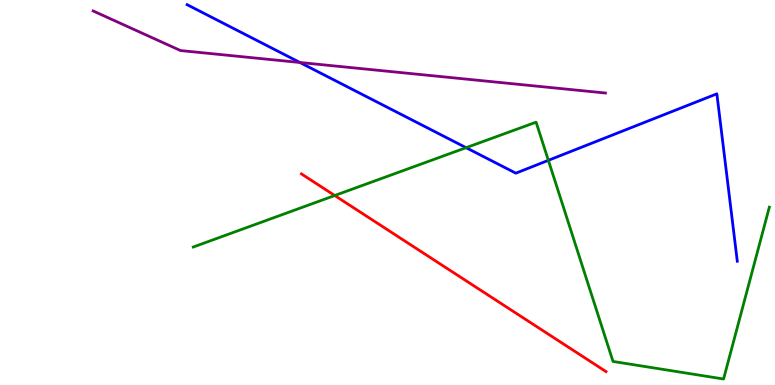[{'lines': ['blue', 'red'], 'intersections': []}, {'lines': ['green', 'red'], 'intersections': [{'x': 4.32, 'y': 4.92}]}, {'lines': ['purple', 'red'], 'intersections': []}, {'lines': ['blue', 'green'], 'intersections': [{'x': 6.01, 'y': 6.16}, {'x': 7.08, 'y': 5.84}]}, {'lines': ['blue', 'purple'], 'intersections': [{'x': 3.87, 'y': 8.38}]}, {'lines': ['green', 'purple'], 'intersections': []}]